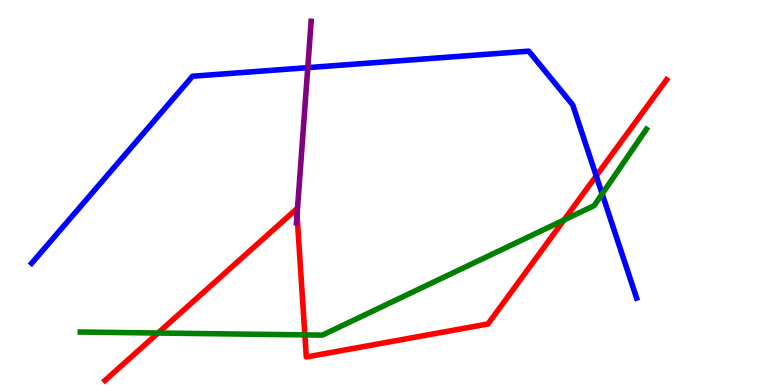[{'lines': ['blue', 'red'], 'intersections': [{'x': 7.69, 'y': 5.43}]}, {'lines': ['green', 'red'], 'intersections': [{'x': 2.04, 'y': 1.35}, {'x': 3.93, 'y': 1.3}, {'x': 7.28, 'y': 4.29}]}, {'lines': ['purple', 'red'], 'intersections': [{'x': 3.83, 'y': 4.42}]}, {'lines': ['blue', 'green'], 'intersections': [{'x': 7.77, 'y': 4.96}]}, {'lines': ['blue', 'purple'], 'intersections': [{'x': 3.97, 'y': 8.24}]}, {'lines': ['green', 'purple'], 'intersections': []}]